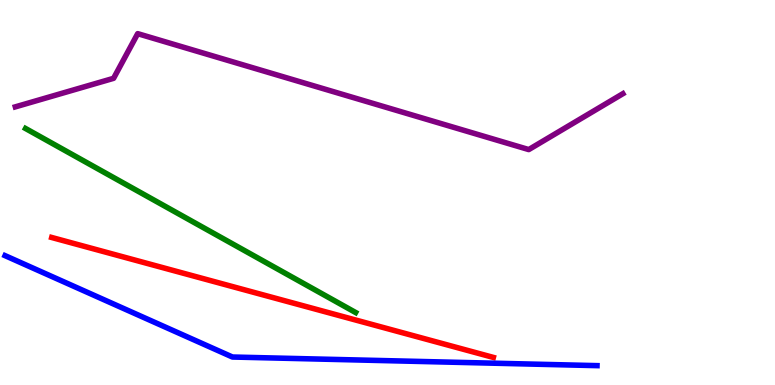[{'lines': ['blue', 'red'], 'intersections': []}, {'lines': ['green', 'red'], 'intersections': []}, {'lines': ['purple', 'red'], 'intersections': []}, {'lines': ['blue', 'green'], 'intersections': []}, {'lines': ['blue', 'purple'], 'intersections': []}, {'lines': ['green', 'purple'], 'intersections': []}]